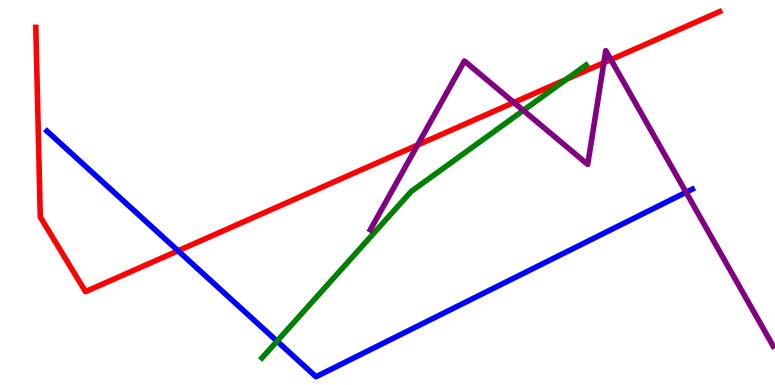[{'lines': ['blue', 'red'], 'intersections': [{'x': 2.3, 'y': 3.49}]}, {'lines': ['green', 'red'], 'intersections': [{'x': 7.31, 'y': 7.94}]}, {'lines': ['purple', 'red'], 'intersections': [{'x': 5.39, 'y': 6.23}, {'x': 6.63, 'y': 7.34}, {'x': 7.79, 'y': 8.37}, {'x': 7.88, 'y': 8.45}]}, {'lines': ['blue', 'green'], 'intersections': [{'x': 3.57, 'y': 1.14}]}, {'lines': ['blue', 'purple'], 'intersections': [{'x': 8.85, 'y': 5.01}]}, {'lines': ['green', 'purple'], 'intersections': [{'x': 6.75, 'y': 7.13}]}]